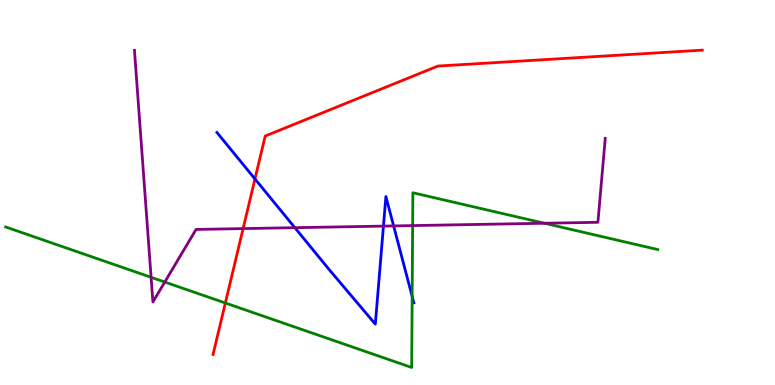[{'lines': ['blue', 'red'], 'intersections': [{'x': 3.29, 'y': 5.35}]}, {'lines': ['green', 'red'], 'intersections': [{'x': 2.91, 'y': 2.13}]}, {'lines': ['purple', 'red'], 'intersections': [{'x': 3.14, 'y': 4.06}]}, {'lines': ['blue', 'green'], 'intersections': [{'x': 5.32, 'y': 2.3}]}, {'lines': ['blue', 'purple'], 'intersections': [{'x': 3.8, 'y': 4.09}, {'x': 4.95, 'y': 4.13}, {'x': 5.08, 'y': 4.13}]}, {'lines': ['green', 'purple'], 'intersections': [{'x': 1.95, 'y': 2.8}, {'x': 2.13, 'y': 2.67}, {'x': 5.32, 'y': 4.14}, {'x': 7.02, 'y': 4.2}]}]